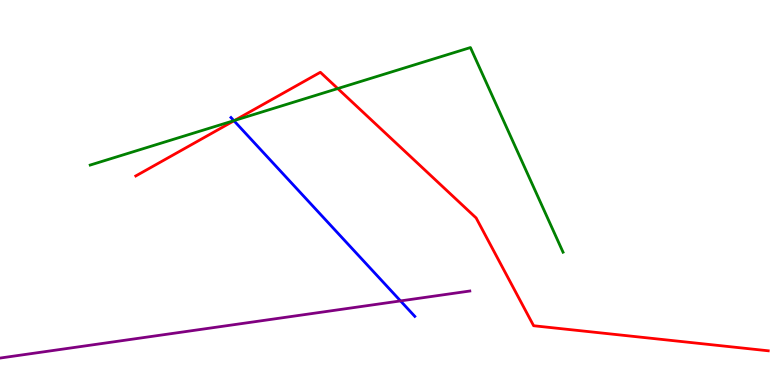[{'lines': ['blue', 'red'], 'intersections': [{'x': 3.02, 'y': 6.86}]}, {'lines': ['green', 'red'], 'intersections': [{'x': 3.03, 'y': 6.87}, {'x': 4.36, 'y': 7.7}]}, {'lines': ['purple', 'red'], 'intersections': []}, {'lines': ['blue', 'green'], 'intersections': [{'x': 3.02, 'y': 6.87}]}, {'lines': ['blue', 'purple'], 'intersections': [{'x': 5.17, 'y': 2.18}]}, {'lines': ['green', 'purple'], 'intersections': []}]